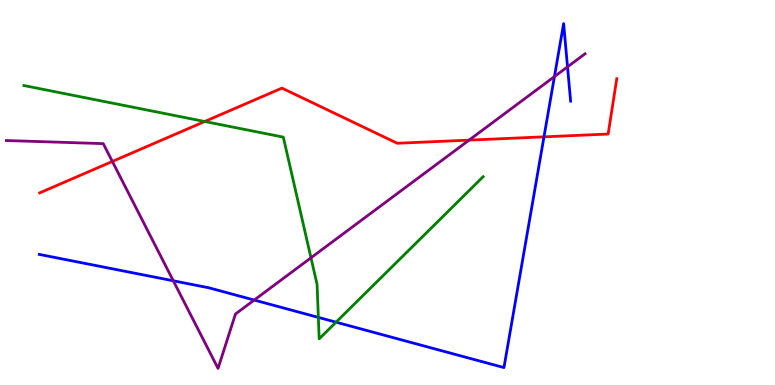[{'lines': ['blue', 'red'], 'intersections': [{'x': 7.02, 'y': 6.45}]}, {'lines': ['green', 'red'], 'intersections': [{'x': 2.64, 'y': 6.84}]}, {'lines': ['purple', 'red'], 'intersections': [{'x': 1.45, 'y': 5.81}, {'x': 6.05, 'y': 6.36}]}, {'lines': ['blue', 'green'], 'intersections': [{'x': 4.11, 'y': 1.76}, {'x': 4.34, 'y': 1.63}]}, {'lines': ['blue', 'purple'], 'intersections': [{'x': 2.24, 'y': 2.71}, {'x': 3.28, 'y': 2.21}, {'x': 7.15, 'y': 8.01}, {'x': 7.32, 'y': 8.26}]}, {'lines': ['green', 'purple'], 'intersections': [{'x': 4.01, 'y': 3.3}]}]